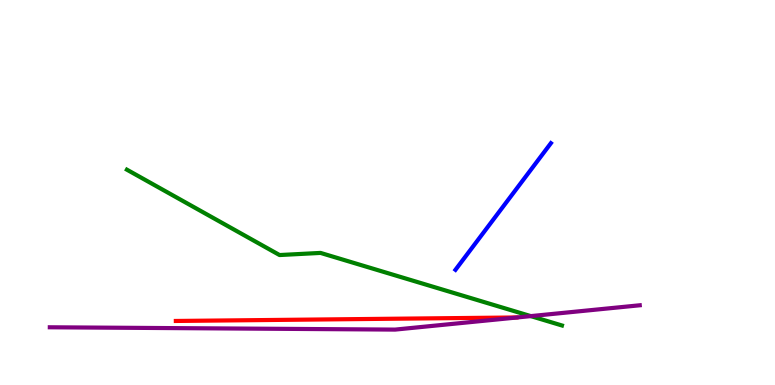[{'lines': ['blue', 'red'], 'intersections': []}, {'lines': ['green', 'red'], 'intersections': []}, {'lines': ['purple', 'red'], 'intersections': []}, {'lines': ['blue', 'green'], 'intersections': []}, {'lines': ['blue', 'purple'], 'intersections': []}, {'lines': ['green', 'purple'], 'intersections': [{'x': 6.85, 'y': 1.79}]}]